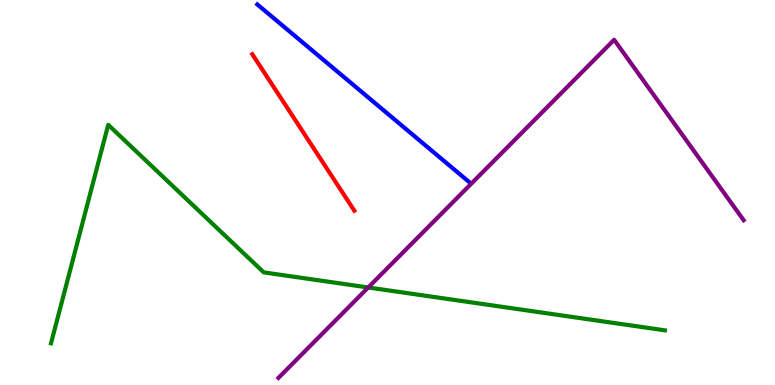[{'lines': ['blue', 'red'], 'intersections': []}, {'lines': ['green', 'red'], 'intersections': []}, {'lines': ['purple', 'red'], 'intersections': []}, {'lines': ['blue', 'green'], 'intersections': []}, {'lines': ['blue', 'purple'], 'intersections': []}, {'lines': ['green', 'purple'], 'intersections': [{'x': 4.75, 'y': 2.53}]}]